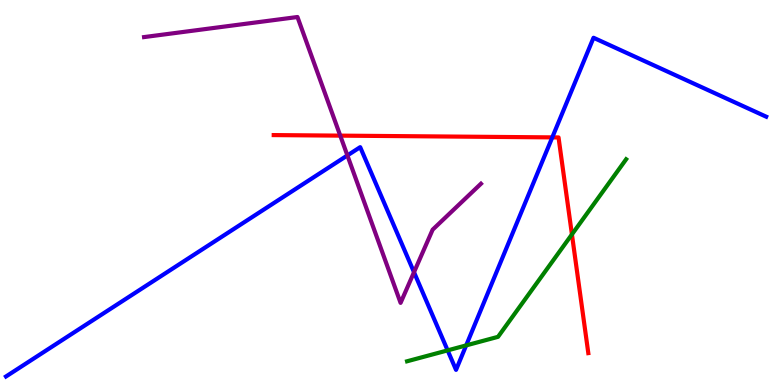[{'lines': ['blue', 'red'], 'intersections': [{'x': 7.13, 'y': 6.43}]}, {'lines': ['green', 'red'], 'intersections': [{'x': 7.38, 'y': 3.91}]}, {'lines': ['purple', 'red'], 'intersections': [{'x': 4.39, 'y': 6.48}]}, {'lines': ['blue', 'green'], 'intersections': [{'x': 5.78, 'y': 0.899}, {'x': 6.02, 'y': 1.03}]}, {'lines': ['blue', 'purple'], 'intersections': [{'x': 4.48, 'y': 5.96}, {'x': 5.34, 'y': 2.93}]}, {'lines': ['green', 'purple'], 'intersections': []}]